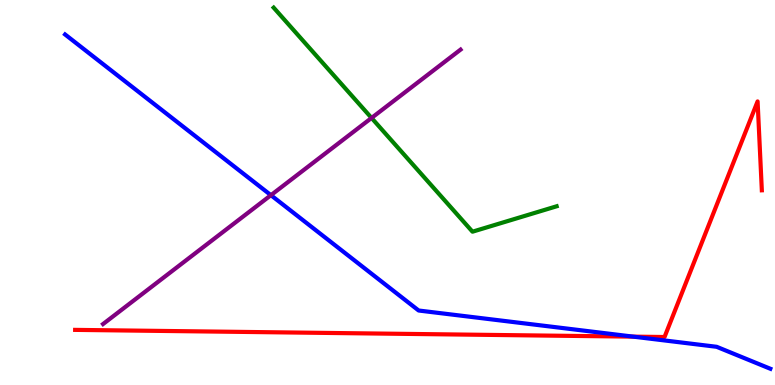[{'lines': ['blue', 'red'], 'intersections': [{'x': 8.17, 'y': 1.26}]}, {'lines': ['green', 'red'], 'intersections': []}, {'lines': ['purple', 'red'], 'intersections': []}, {'lines': ['blue', 'green'], 'intersections': []}, {'lines': ['blue', 'purple'], 'intersections': [{'x': 3.5, 'y': 4.93}]}, {'lines': ['green', 'purple'], 'intersections': [{'x': 4.79, 'y': 6.94}]}]